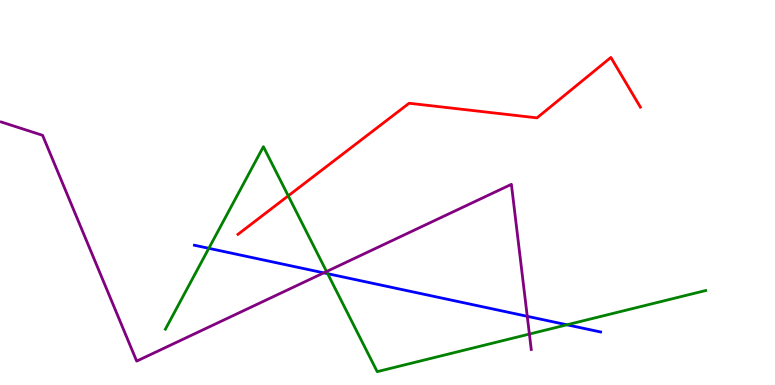[{'lines': ['blue', 'red'], 'intersections': []}, {'lines': ['green', 'red'], 'intersections': [{'x': 3.72, 'y': 4.91}]}, {'lines': ['purple', 'red'], 'intersections': []}, {'lines': ['blue', 'green'], 'intersections': [{'x': 2.69, 'y': 3.55}, {'x': 4.23, 'y': 2.89}, {'x': 7.32, 'y': 1.56}]}, {'lines': ['blue', 'purple'], 'intersections': [{'x': 4.18, 'y': 2.91}, {'x': 6.8, 'y': 1.78}]}, {'lines': ['green', 'purple'], 'intersections': [{'x': 4.21, 'y': 2.95}, {'x': 6.83, 'y': 1.32}]}]